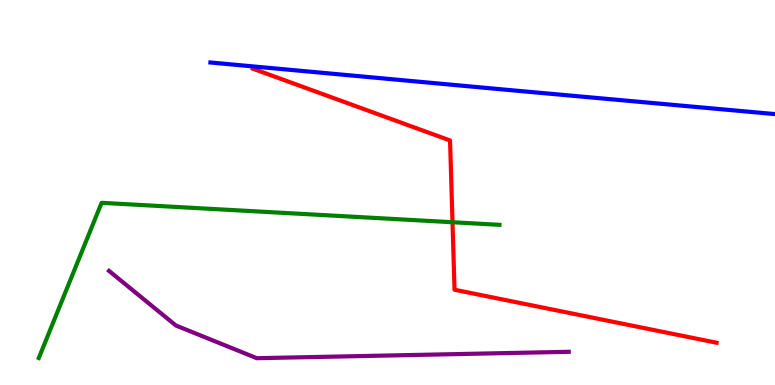[{'lines': ['blue', 'red'], 'intersections': []}, {'lines': ['green', 'red'], 'intersections': [{'x': 5.84, 'y': 4.23}]}, {'lines': ['purple', 'red'], 'intersections': []}, {'lines': ['blue', 'green'], 'intersections': []}, {'lines': ['blue', 'purple'], 'intersections': []}, {'lines': ['green', 'purple'], 'intersections': []}]